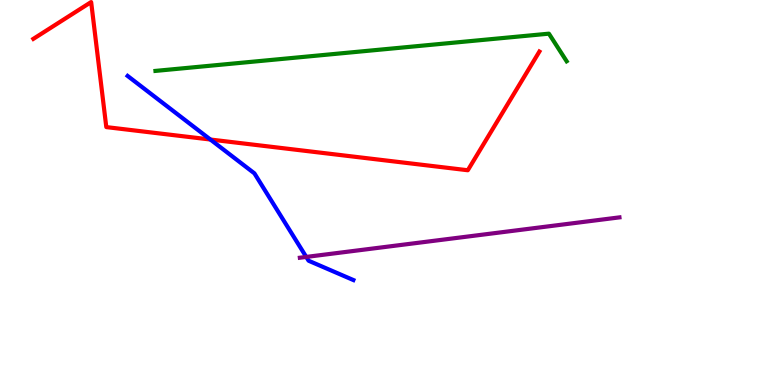[{'lines': ['blue', 'red'], 'intersections': [{'x': 2.71, 'y': 6.38}]}, {'lines': ['green', 'red'], 'intersections': []}, {'lines': ['purple', 'red'], 'intersections': []}, {'lines': ['blue', 'green'], 'intersections': []}, {'lines': ['blue', 'purple'], 'intersections': [{'x': 3.95, 'y': 3.33}]}, {'lines': ['green', 'purple'], 'intersections': []}]